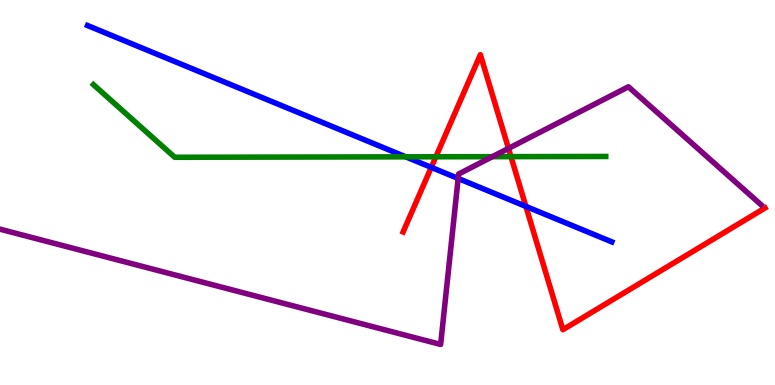[{'lines': ['blue', 'red'], 'intersections': [{'x': 5.56, 'y': 5.65}, {'x': 6.79, 'y': 4.64}]}, {'lines': ['green', 'red'], 'intersections': [{'x': 5.62, 'y': 5.93}, {'x': 6.59, 'y': 5.93}]}, {'lines': ['purple', 'red'], 'intersections': [{'x': 6.56, 'y': 6.15}]}, {'lines': ['blue', 'green'], 'intersections': [{'x': 5.24, 'y': 5.93}]}, {'lines': ['blue', 'purple'], 'intersections': [{'x': 5.91, 'y': 5.36}]}, {'lines': ['green', 'purple'], 'intersections': [{'x': 6.35, 'y': 5.93}]}]